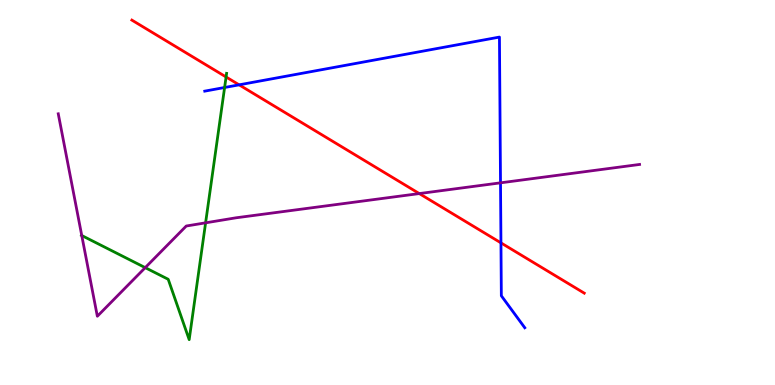[{'lines': ['blue', 'red'], 'intersections': [{'x': 3.09, 'y': 7.8}, {'x': 6.46, 'y': 3.69}]}, {'lines': ['green', 'red'], 'intersections': [{'x': 2.92, 'y': 8.0}]}, {'lines': ['purple', 'red'], 'intersections': [{'x': 5.41, 'y': 4.97}]}, {'lines': ['blue', 'green'], 'intersections': [{'x': 2.9, 'y': 7.73}]}, {'lines': ['blue', 'purple'], 'intersections': [{'x': 6.46, 'y': 5.25}]}, {'lines': ['green', 'purple'], 'intersections': [{'x': 1.05, 'y': 3.88}, {'x': 1.87, 'y': 3.05}, {'x': 2.65, 'y': 4.21}]}]